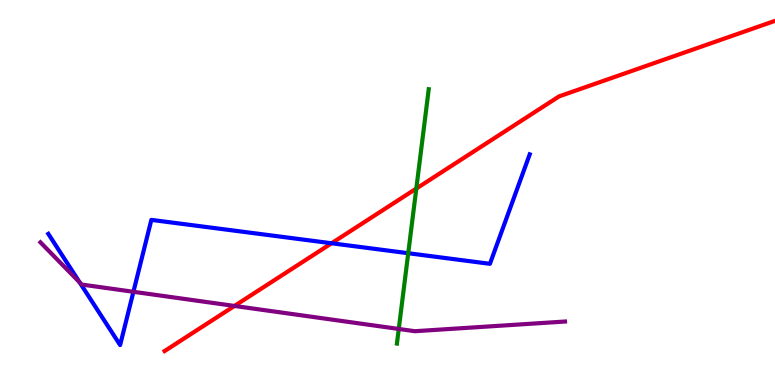[{'lines': ['blue', 'red'], 'intersections': [{'x': 4.28, 'y': 3.68}]}, {'lines': ['green', 'red'], 'intersections': [{'x': 5.37, 'y': 5.1}]}, {'lines': ['purple', 'red'], 'intersections': [{'x': 3.03, 'y': 2.05}]}, {'lines': ['blue', 'green'], 'intersections': [{'x': 5.27, 'y': 3.42}]}, {'lines': ['blue', 'purple'], 'intersections': [{'x': 1.03, 'y': 2.66}, {'x': 1.72, 'y': 2.42}]}, {'lines': ['green', 'purple'], 'intersections': [{'x': 5.15, 'y': 1.46}]}]